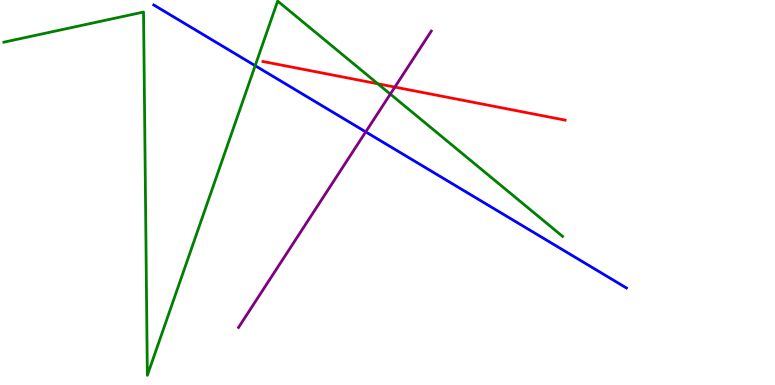[{'lines': ['blue', 'red'], 'intersections': []}, {'lines': ['green', 'red'], 'intersections': [{'x': 4.87, 'y': 7.82}]}, {'lines': ['purple', 'red'], 'intersections': [{'x': 5.1, 'y': 7.74}]}, {'lines': ['blue', 'green'], 'intersections': [{'x': 3.29, 'y': 8.29}]}, {'lines': ['blue', 'purple'], 'intersections': [{'x': 4.72, 'y': 6.57}]}, {'lines': ['green', 'purple'], 'intersections': [{'x': 5.04, 'y': 7.56}]}]